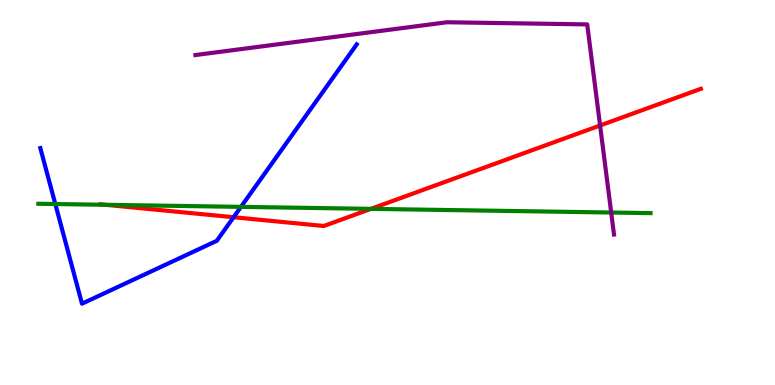[{'lines': ['blue', 'red'], 'intersections': [{'x': 3.01, 'y': 4.36}]}, {'lines': ['green', 'red'], 'intersections': [{'x': 1.36, 'y': 4.68}, {'x': 4.79, 'y': 4.58}]}, {'lines': ['purple', 'red'], 'intersections': [{'x': 7.74, 'y': 6.74}]}, {'lines': ['blue', 'green'], 'intersections': [{'x': 0.714, 'y': 4.7}, {'x': 3.11, 'y': 4.63}]}, {'lines': ['blue', 'purple'], 'intersections': []}, {'lines': ['green', 'purple'], 'intersections': [{'x': 7.89, 'y': 4.48}]}]